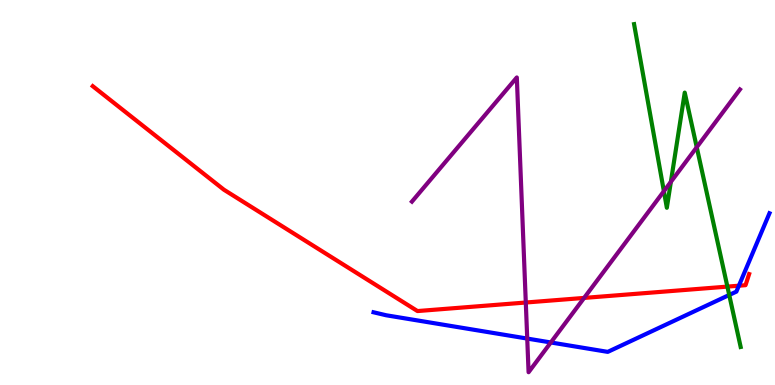[{'lines': ['blue', 'red'], 'intersections': [{'x': 9.53, 'y': 2.58}]}, {'lines': ['green', 'red'], 'intersections': [{'x': 9.39, 'y': 2.56}]}, {'lines': ['purple', 'red'], 'intersections': [{'x': 6.78, 'y': 2.14}, {'x': 7.54, 'y': 2.26}]}, {'lines': ['blue', 'green'], 'intersections': [{'x': 9.41, 'y': 2.34}]}, {'lines': ['blue', 'purple'], 'intersections': [{'x': 6.8, 'y': 1.21}, {'x': 7.11, 'y': 1.1}]}, {'lines': ['green', 'purple'], 'intersections': [{'x': 8.57, 'y': 5.03}, {'x': 8.66, 'y': 5.28}, {'x': 8.99, 'y': 6.18}]}]